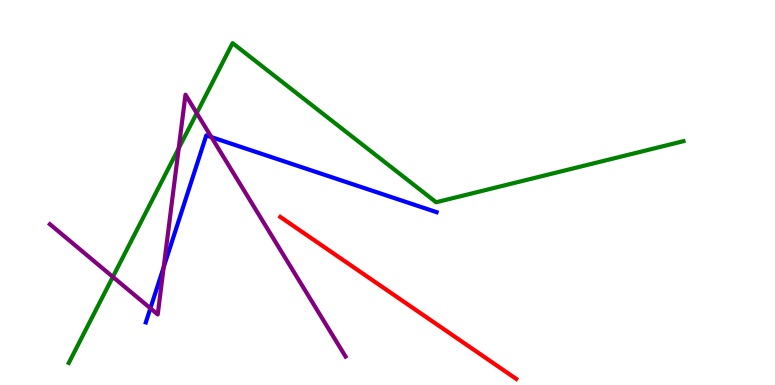[{'lines': ['blue', 'red'], 'intersections': []}, {'lines': ['green', 'red'], 'intersections': []}, {'lines': ['purple', 'red'], 'intersections': []}, {'lines': ['blue', 'green'], 'intersections': []}, {'lines': ['blue', 'purple'], 'intersections': [{'x': 1.94, 'y': 1.99}, {'x': 2.11, 'y': 3.06}, {'x': 2.73, 'y': 6.44}]}, {'lines': ['green', 'purple'], 'intersections': [{'x': 1.46, 'y': 2.81}, {'x': 2.31, 'y': 6.15}, {'x': 2.54, 'y': 7.06}]}]